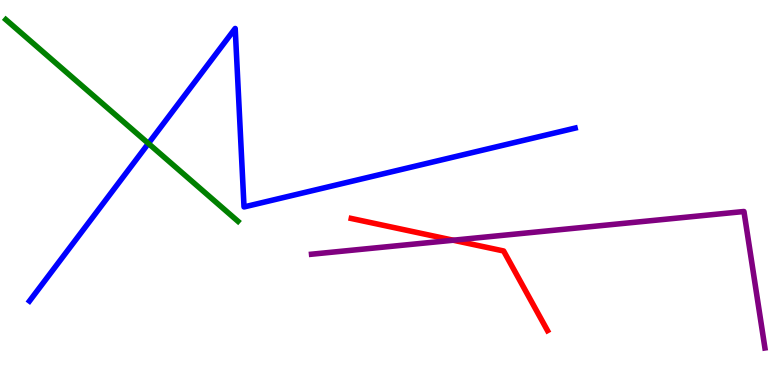[{'lines': ['blue', 'red'], 'intersections': []}, {'lines': ['green', 'red'], 'intersections': []}, {'lines': ['purple', 'red'], 'intersections': [{'x': 5.85, 'y': 3.76}]}, {'lines': ['blue', 'green'], 'intersections': [{'x': 1.91, 'y': 6.27}]}, {'lines': ['blue', 'purple'], 'intersections': []}, {'lines': ['green', 'purple'], 'intersections': []}]